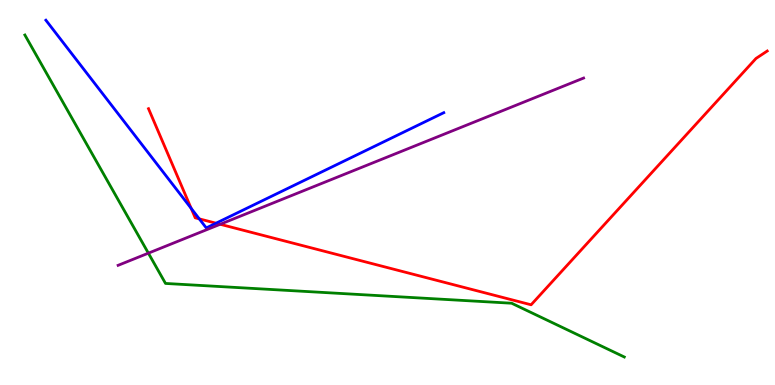[{'lines': ['blue', 'red'], 'intersections': [{'x': 2.47, 'y': 4.59}, {'x': 2.57, 'y': 4.32}, {'x': 2.79, 'y': 4.2}]}, {'lines': ['green', 'red'], 'intersections': []}, {'lines': ['purple', 'red'], 'intersections': [{'x': 2.84, 'y': 4.17}]}, {'lines': ['blue', 'green'], 'intersections': []}, {'lines': ['blue', 'purple'], 'intersections': []}, {'lines': ['green', 'purple'], 'intersections': [{'x': 1.91, 'y': 3.42}]}]